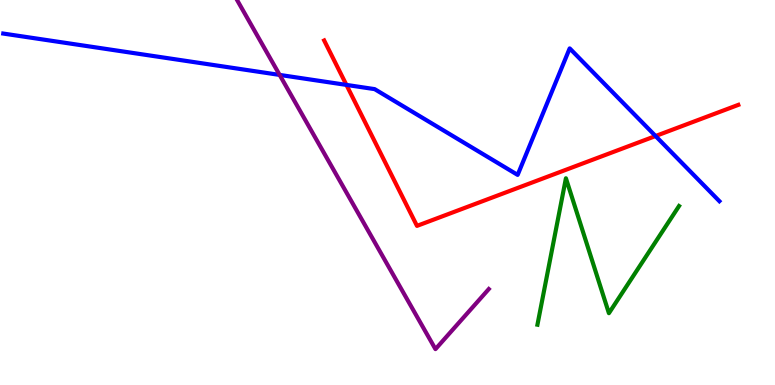[{'lines': ['blue', 'red'], 'intersections': [{'x': 4.47, 'y': 7.79}, {'x': 8.46, 'y': 6.47}]}, {'lines': ['green', 'red'], 'intersections': []}, {'lines': ['purple', 'red'], 'intersections': []}, {'lines': ['blue', 'green'], 'intersections': []}, {'lines': ['blue', 'purple'], 'intersections': [{'x': 3.61, 'y': 8.05}]}, {'lines': ['green', 'purple'], 'intersections': []}]